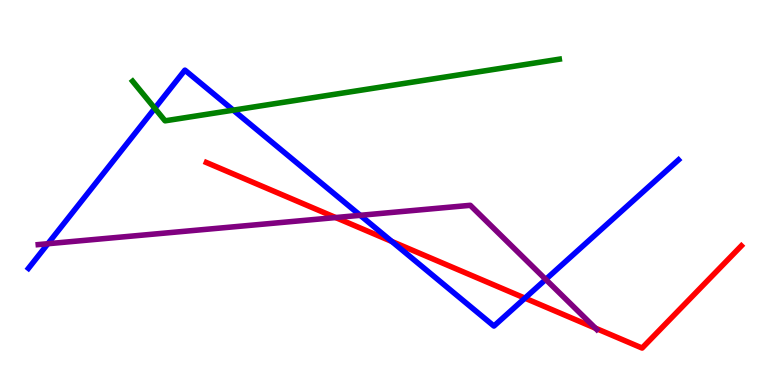[{'lines': ['blue', 'red'], 'intersections': [{'x': 5.06, 'y': 3.73}, {'x': 6.77, 'y': 2.26}]}, {'lines': ['green', 'red'], 'intersections': []}, {'lines': ['purple', 'red'], 'intersections': [{'x': 4.33, 'y': 4.35}, {'x': 7.68, 'y': 1.48}]}, {'lines': ['blue', 'green'], 'intersections': [{'x': 2.0, 'y': 7.19}, {'x': 3.01, 'y': 7.14}]}, {'lines': ['blue', 'purple'], 'intersections': [{'x': 0.618, 'y': 3.67}, {'x': 4.65, 'y': 4.41}, {'x': 7.04, 'y': 2.74}]}, {'lines': ['green', 'purple'], 'intersections': []}]